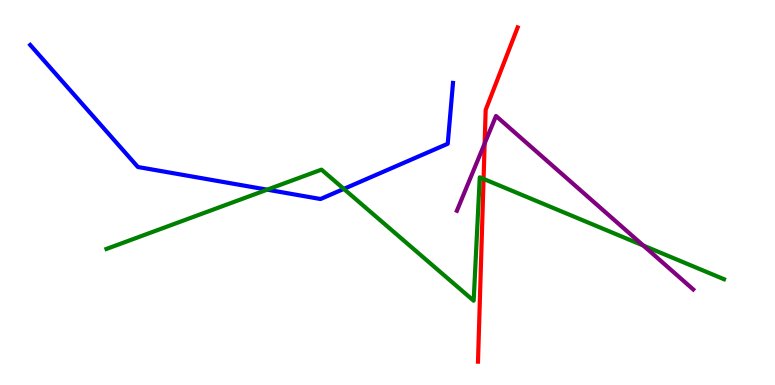[{'lines': ['blue', 'red'], 'intersections': []}, {'lines': ['green', 'red'], 'intersections': [{'x': 6.24, 'y': 5.35}]}, {'lines': ['purple', 'red'], 'intersections': [{'x': 6.25, 'y': 6.27}]}, {'lines': ['blue', 'green'], 'intersections': [{'x': 3.45, 'y': 5.07}, {'x': 4.44, 'y': 5.09}]}, {'lines': ['blue', 'purple'], 'intersections': []}, {'lines': ['green', 'purple'], 'intersections': [{'x': 8.3, 'y': 3.62}]}]